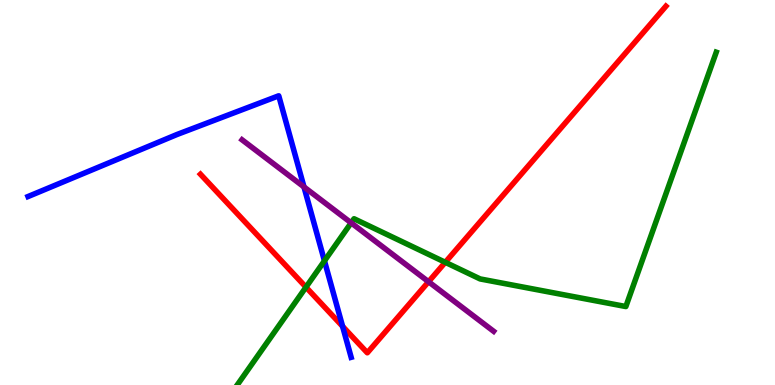[{'lines': ['blue', 'red'], 'intersections': [{'x': 4.42, 'y': 1.52}]}, {'lines': ['green', 'red'], 'intersections': [{'x': 3.95, 'y': 2.54}, {'x': 5.75, 'y': 3.19}]}, {'lines': ['purple', 'red'], 'intersections': [{'x': 5.53, 'y': 2.68}]}, {'lines': ['blue', 'green'], 'intersections': [{'x': 4.19, 'y': 3.22}]}, {'lines': ['blue', 'purple'], 'intersections': [{'x': 3.92, 'y': 5.14}]}, {'lines': ['green', 'purple'], 'intersections': [{'x': 4.53, 'y': 4.21}]}]